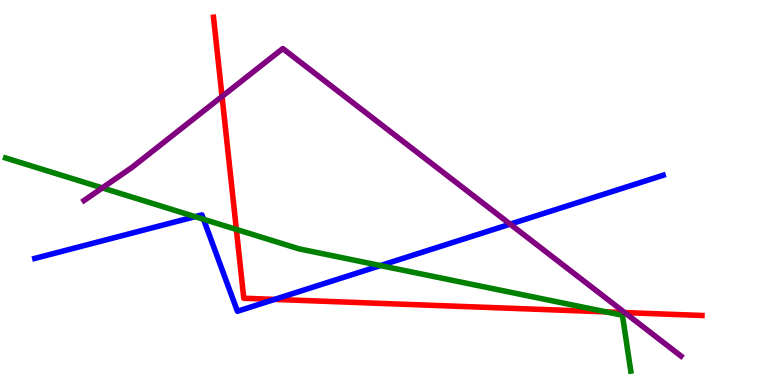[{'lines': ['blue', 'red'], 'intersections': [{'x': 3.54, 'y': 2.22}]}, {'lines': ['green', 'red'], 'intersections': [{'x': 3.05, 'y': 4.04}, {'x': 7.82, 'y': 1.9}]}, {'lines': ['purple', 'red'], 'intersections': [{'x': 2.87, 'y': 7.49}, {'x': 8.06, 'y': 1.88}]}, {'lines': ['blue', 'green'], 'intersections': [{'x': 2.52, 'y': 4.37}, {'x': 2.63, 'y': 4.3}, {'x': 4.91, 'y': 3.1}]}, {'lines': ['blue', 'purple'], 'intersections': [{'x': 6.58, 'y': 4.18}]}, {'lines': ['green', 'purple'], 'intersections': [{'x': 1.32, 'y': 5.12}]}]